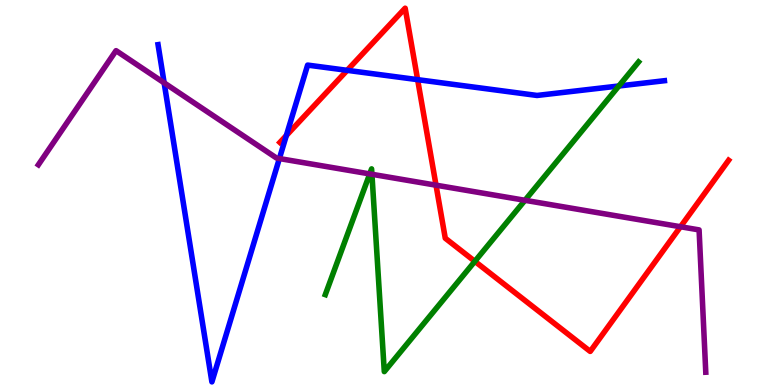[{'lines': ['blue', 'red'], 'intersections': [{'x': 3.69, 'y': 6.48}, {'x': 4.48, 'y': 8.17}, {'x': 5.39, 'y': 7.93}]}, {'lines': ['green', 'red'], 'intersections': [{'x': 6.13, 'y': 3.21}]}, {'lines': ['purple', 'red'], 'intersections': [{'x': 5.63, 'y': 5.19}, {'x': 8.78, 'y': 4.11}]}, {'lines': ['blue', 'green'], 'intersections': [{'x': 7.99, 'y': 7.77}]}, {'lines': ['blue', 'purple'], 'intersections': [{'x': 2.12, 'y': 7.85}, {'x': 3.6, 'y': 5.88}]}, {'lines': ['green', 'purple'], 'intersections': [{'x': 4.77, 'y': 5.48}, {'x': 4.8, 'y': 5.47}, {'x': 6.77, 'y': 4.8}]}]